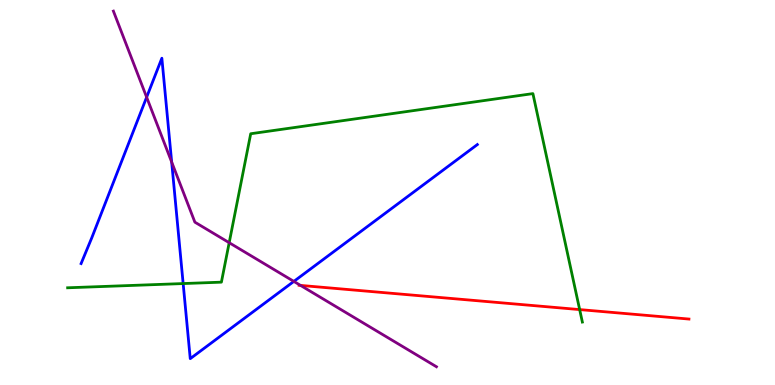[{'lines': ['blue', 'red'], 'intersections': []}, {'lines': ['green', 'red'], 'intersections': [{'x': 7.48, 'y': 1.96}]}, {'lines': ['purple', 'red'], 'intersections': [{'x': 3.88, 'y': 2.59}]}, {'lines': ['blue', 'green'], 'intersections': [{'x': 2.36, 'y': 2.63}]}, {'lines': ['blue', 'purple'], 'intersections': [{'x': 1.89, 'y': 7.48}, {'x': 2.22, 'y': 5.79}, {'x': 3.79, 'y': 2.69}]}, {'lines': ['green', 'purple'], 'intersections': [{'x': 2.96, 'y': 3.7}]}]